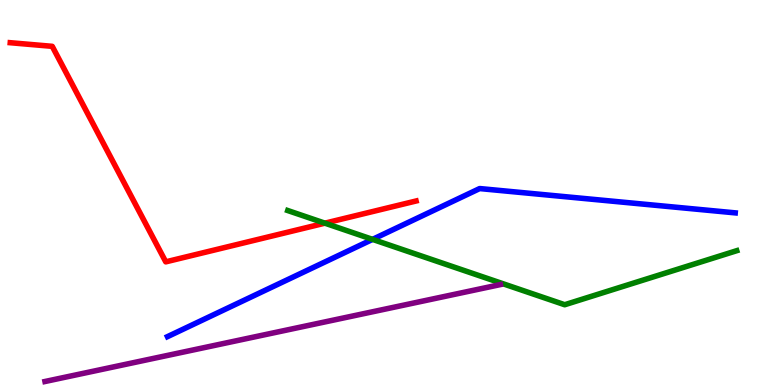[{'lines': ['blue', 'red'], 'intersections': []}, {'lines': ['green', 'red'], 'intersections': [{'x': 4.19, 'y': 4.2}]}, {'lines': ['purple', 'red'], 'intersections': []}, {'lines': ['blue', 'green'], 'intersections': [{'x': 4.81, 'y': 3.78}]}, {'lines': ['blue', 'purple'], 'intersections': []}, {'lines': ['green', 'purple'], 'intersections': []}]